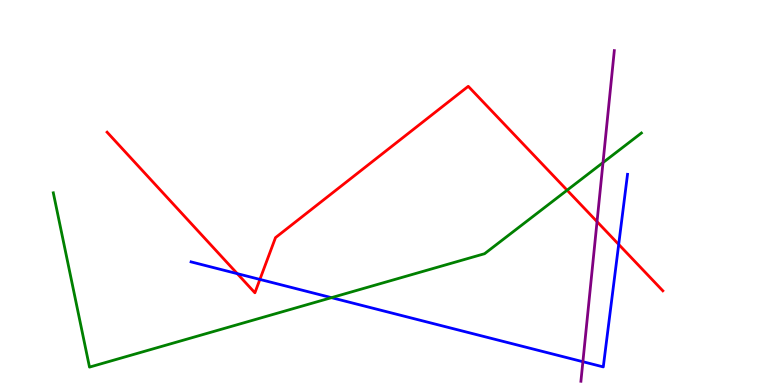[{'lines': ['blue', 'red'], 'intersections': [{'x': 3.06, 'y': 2.89}, {'x': 3.35, 'y': 2.74}, {'x': 7.98, 'y': 3.65}]}, {'lines': ['green', 'red'], 'intersections': [{'x': 7.32, 'y': 5.06}]}, {'lines': ['purple', 'red'], 'intersections': [{'x': 7.7, 'y': 4.24}]}, {'lines': ['blue', 'green'], 'intersections': [{'x': 4.28, 'y': 2.27}]}, {'lines': ['blue', 'purple'], 'intersections': [{'x': 7.52, 'y': 0.605}]}, {'lines': ['green', 'purple'], 'intersections': [{'x': 7.78, 'y': 5.78}]}]